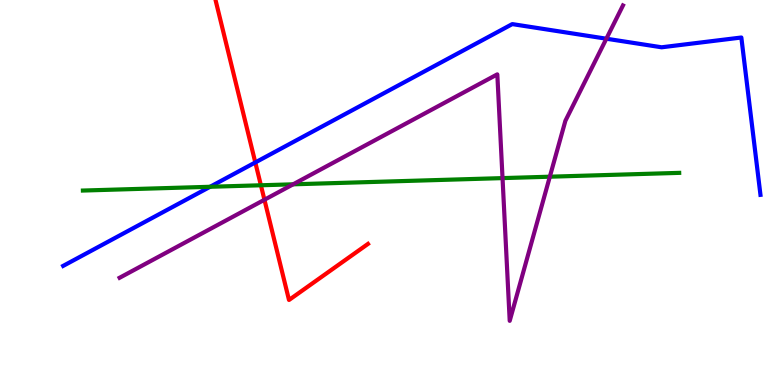[{'lines': ['blue', 'red'], 'intersections': [{'x': 3.29, 'y': 5.78}]}, {'lines': ['green', 'red'], 'intersections': [{'x': 3.37, 'y': 5.19}]}, {'lines': ['purple', 'red'], 'intersections': [{'x': 3.41, 'y': 4.81}]}, {'lines': ['blue', 'green'], 'intersections': [{'x': 2.71, 'y': 5.15}]}, {'lines': ['blue', 'purple'], 'intersections': [{'x': 7.82, 'y': 8.99}]}, {'lines': ['green', 'purple'], 'intersections': [{'x': 3.78, 'y': 5.21}, {'x': 6.48, 'y': 5.37}, {'x': 7.09, 'y': 5.41}]}]